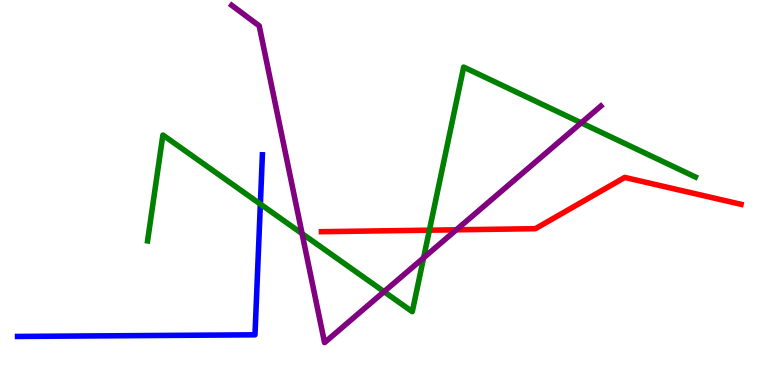[{'lines': ['blue', 'red'], 'intersections': []}, {'lines': ['green', 'red'], 'intersections': [{'x': 5.54, 'y': 4.02}]}, {'lines': ['purple', 'red'], 'intersections': [{'x': 5.89, 'y': 4.03}]}, {'lines': ['blue', 'green'], 'intersections': [{'x': 3.36, 'y': 4.7}]}, {'lines': ['blue', 'purple'], 'intersections': []}, {'lines': ['green', 'purple'], 'intersections': [{'x': 3.9, 'y': 3.93}, {'x': 4.96, 'y': 2.42}, {'x': 5.47, 'y': 3.3}, {'x': 7.5, 'y': 6.81}]}]